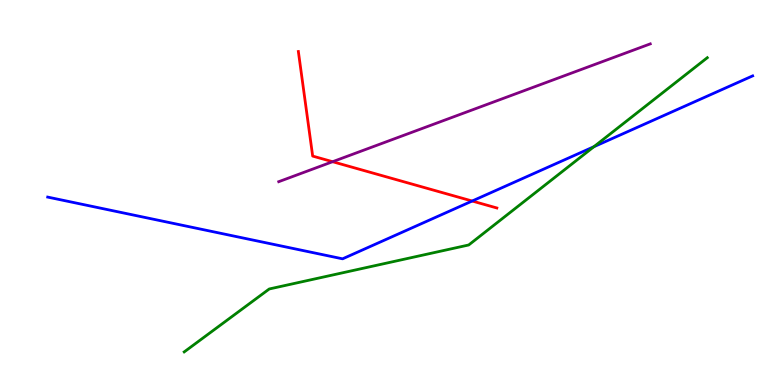[{'lines': ['blue', 'red'], 'intersections': [{'x': 6.09, 'y': 4.78}]}, {'lines': ['green', 'red'], 'intersections': []}, {'lines': ['purple', 'red'], 'intersections': [{'x': 4.29, 'y': 5.8}]}, {'lines': ['blue', 'green'], 'intersections': [{'x': 7.66, 'y': 6.19}]}, {'lines': ['blue', 'purple'], 'intersections': []}, {'lines': ['green', 'purple'], 'intersections': []}]